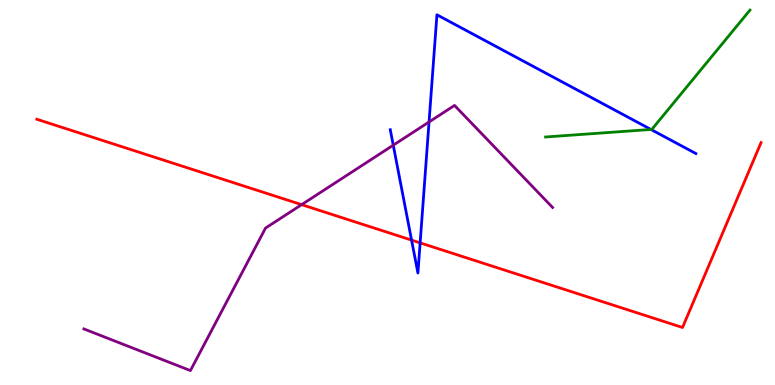[{'lines': ['blue', 'red'], 'intersections': [{'x': 5.31, 'y': 3.76}, {'x': 5.42, 'y': 3.69}]}, {'lines': ['green', 'red'], 'intersections': []}, {'lines': ['purple', 'red'], 'intersections': [{'x': 3.89, 'y': 4.68}]}, {'lines': ['blue', 'green'], 'intersections': [{'x': 8.4, 'y': 6.64}]}, {'lines': ['blue', 'purple'], 'intersections': [{'x': 5.07, 'y': 6.23}, {'x': 5.54, 'y': 6.83}]}, {'lines': ['green', 'purple'], 'intersections': []}]